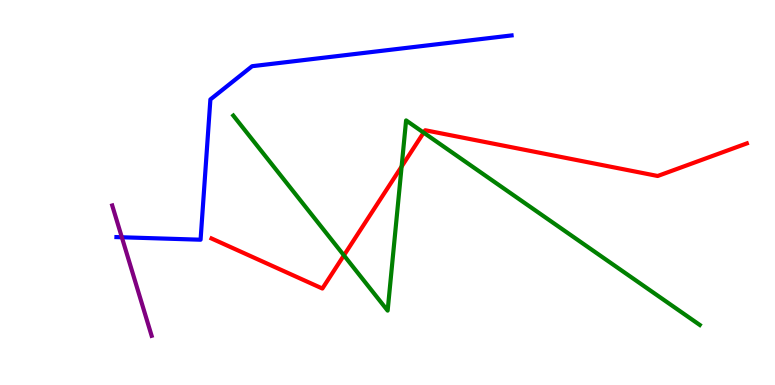[{'lines': ['blue', 'red'], 'intersections': []}, {'lines': ['green', 'red'], 'intersections': [{'x': 4.44, 'y': 3.37}, {'x': 5.18, 'y': 5.67}, {'x': 5.47, 'y': 6.55}]}, {'lines': ['purple', 'red'], 'intersections': []}, {'lines': ['blue', 'green'], 'intersections': []}, {'lines': ['blue', 'purple'], 'intersections': [{'x': 1.57, 'y': 3.84}]}, {'lines': ['green', 'purple'], 'intersections': []}]